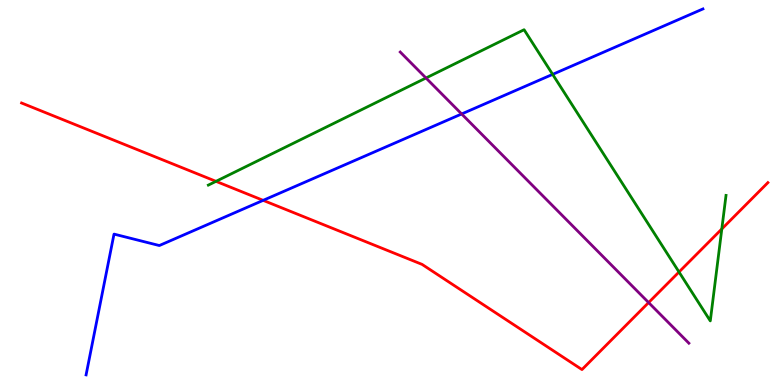[{'lines': ['blue', 'red'], 'intersections': [{'x': 3.4, 'y': 4.8}]}, {'lines': ['green', 'red'], 'intersections': [{'x': 2.79, 'y': 5.29}, {'x': 8.76, 'y': 2.94}, {'x': 9.31, 'y': 4.05}]}, {'lines': ['purple', 'red'], 'intersections': [{'x': 8.37, 'y': 2.14}]}, {'lines': ['blue', 'green'], 'intersections': [{'x': 7.13, 'y': 8.07}]}, {'lines': ['blue', 'purple'], 'intersections': [{'x': 5.96, 'y': 7.04}]}, {'lines': ['green', 'purple'], 'intersections': [{'x': 5.5, 'y': 7.97}]}]